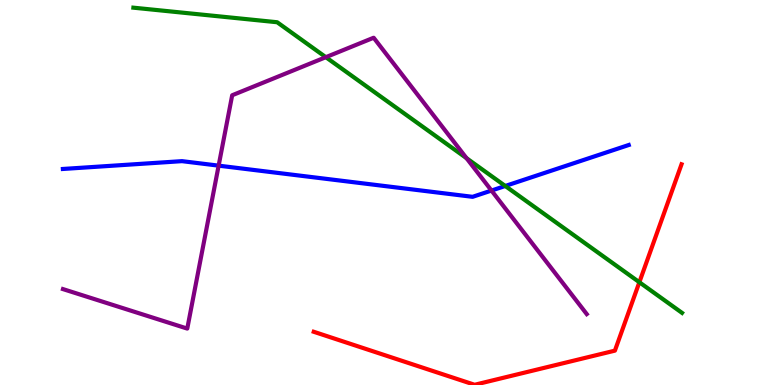[{'lines': ['blue', 'red'], 'intersections': []}, {'lines': ['green', 'red'], 'intersections': [{'x': 8.25, 'y': 2.67}]}, {'lines': ['purple', 'red'], 'intersections': []}, {'lines': ['blue', 'green'], 'intersections': [{'x': 6.52, 'y': 5.17}]}, {'lines': ['blue', 'purple'], 'intersections': [{'x': 2.82, 'y': 5.7}, {'x': 6.34, 'y': 5.05}]}, {'lines': ['green', 'purple'], 'intersections': [{'x': 4.2, 'y': 8.51}, {'x': 6.02, 'y': 5.89}]}]